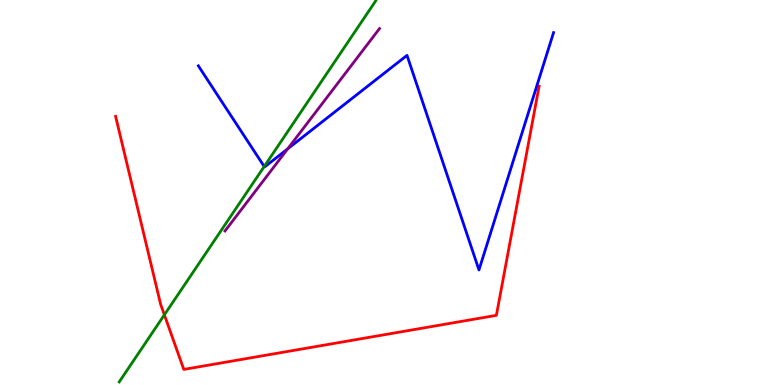[{'lines': ['blue', 'red'], 'intersections': []}, {'lines': ['green', 'red'], 'intersections': [{'x': 2.12, 'y': 1.82}]}, {'lines': ['purple', 'red'], 'intersections': []}, {'lines': ['blue', 'green'], 'intersections': [{'x': 3.41, 'y': 5.68}]}, {'lines': ['blue', 'purple'], 'intersections': [{'x': 3.71, 'y': 6.13}]}, {'lines': ['green', 'purple'], 'intersections': []}]